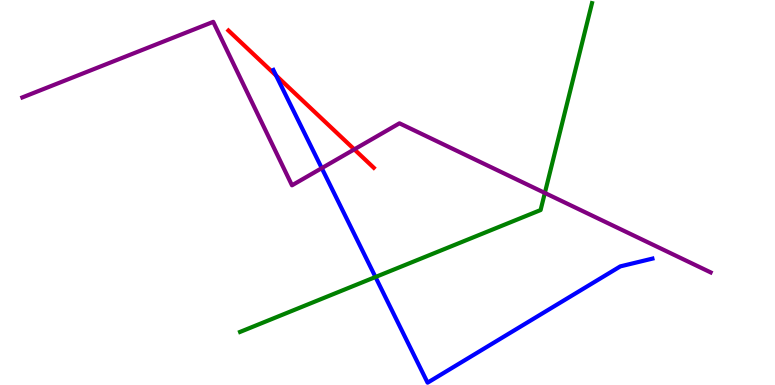[{'lines': ['blue', 'red'], 'intersections': [{'x': 3.56, 'y': 8.04}]}, {'lines': ['green', 'red'], 'intersections': []}, {'lines': ['purple', 'red'], 'intersections': [{'x': 4.57, 'y': 6.12}]}, {'lines': ['blue', 'green'], 'intersections': [{'x': 4.84, 'y': 2.8}]}, {'lines': ['blue', 'purple'], 'intersections': [{'x': 4.15, 'y': 5.63}]}, {'lines': ['green', 'purple'], 'intersections': [{'x': 7.03, 'y': 4.99}]}]